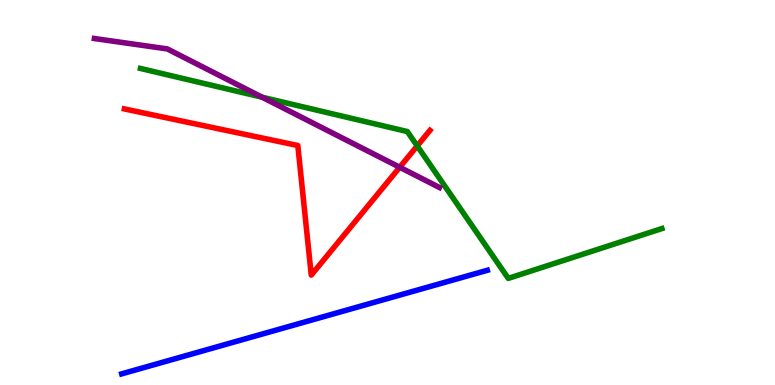[{'lines': ['blue', 'red'], 'intersections': []}, {'lines': ['green', 'red'], 'intersections': [{'x': 5.38, 'y': 6.21}]}, {'lines': ['purple', 'red'], 'intersections': [{'x': 5.16, 'y': 5.66}]}, {'lines': ['blue', 'green'], 'intersections': []}, {'lines': ['blue', 'purple'], 'intersections': []}, {'lines': ['green', 'purple'], 'intersections': [{'x': 3.38, 'y': 7.47}]}]